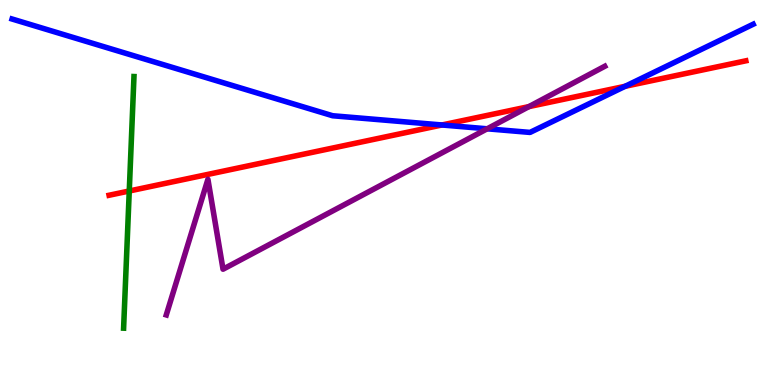[{'lines': ['blue', 'red'], 'intersections': [{'x': 5.7, 'y': 6.75}, {'x': 8.07, 'y': 7.76}]}, {'lines': ['green', 'red'], 'intersections': [{'x': 1.67, 'y': 5.04}]}, {'lines': ['purple', 'red'], 'intersections': [{'x': 6.82, 'y': 7.23}]}, {'lines': ['blue', 'green'], 'intersections': []}, {'lines': ['blue', 'purple'], 'intersections': [{'x': 6.29, 'y': 6.65}]}, {'lines': ['green', 'purple'], 'intersections': []}]